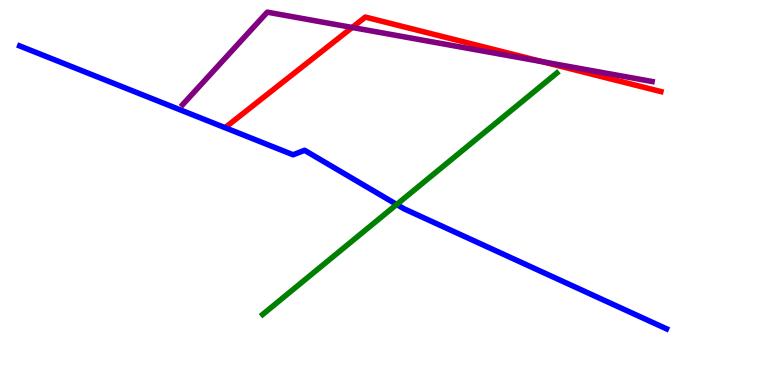[{'lines': ['blue', 'red'], 'intersections': []}, {'lines': ['green', 'red'], 'intersections': []}, {'lines': ['purple', 'red'], 'intersections': [{'x': 4.54, 'y': 9.29}, {'x': 7.0, 'y': 8.39}]}, {'lines': ['blue', 'green'], 'intersections': [{'x': 5.12, 'y': 4.69}]}, {'lines': ['blue', 'purple'], 'intersections': []}, {'lines': ['green', 'purple'], 'intersections': []}]